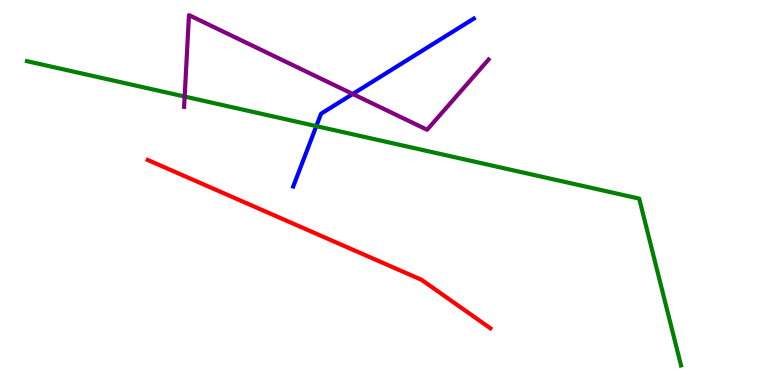[{'lines': ['blue', 'red'], 'intersections': []}, {'lines': ['green', 'red'], 'intersections': []}, {'lines': ['purple', 'red'], 'intersections': []}, {'lines': ['blue', 'green'], 'intersections': [{'x': 4.08, 'y': 6.72}]}, {'lines': ['blue', 'purple'], 'intersections': [{'x': 4.55, 'y': 7.56}]}, {'lines': ['green', 'purple'], 'intersections': [{'x': 2.38, 'y': 7.49}]}]